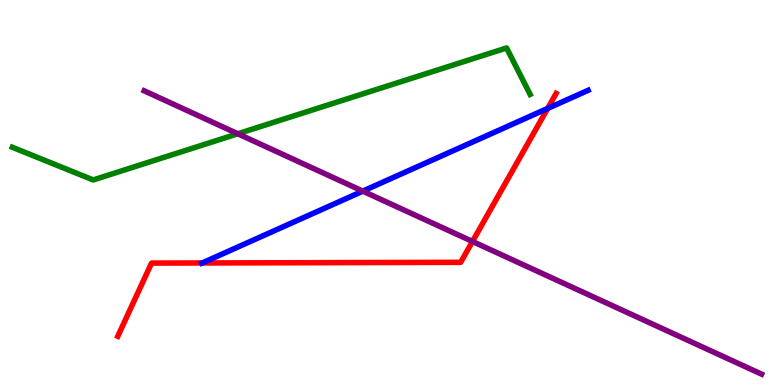[{'lines': ['blue', 'red'], 'intersections': [{'x': 2.61, 'y': 3.17}, {'x': 7.07, 'y': 7.18}]}, {'lines': ['green', 'red'], 'intersections': []}, {'lines': ['purple', 'red'], 'intersections': [{'x': 6.1, 'y': 3.73}]}, {'lines': ['blue', 'green'], 'intersections': []}, {'lines': ['blue', 'purple'], 'intersections': [{'x': 4.68, 'y': 5.04}]}, {'lines': ['green', 'purple'], 'intersections': [{'x': 3.07, 'y': 6.53}]}]